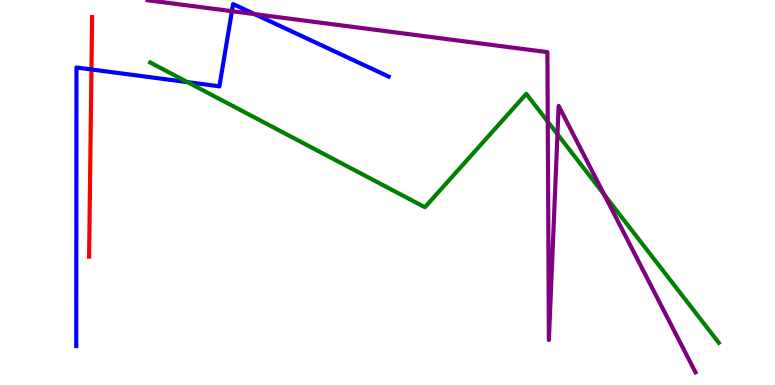[{'lines': ['blue', 'red'], 'intersections': [{'x': 1.18, 'y': 8.2}]}, {'lines': ['green', 'red'], 'intersections': []}, {'lines': ['purple', 'red'], 'intersections': []}, {'lines': ['blue', 'green'], 'intersections': [{'x': 2.42, 'y': 7.87}]}, {'lines': ['blue', 'purple'], 'intersections': [{'x': 2.99, 'y': 9.71}, {'x': 3.29, 'y': 9.63}]}, {'lines': ['green', 'purple'], 'intersections': [{'x': 7.07, 'y': 6.84}, {'x': 7.19, 'y': 6.51}, {'x': 7.8, 'y': 4.94}]}]